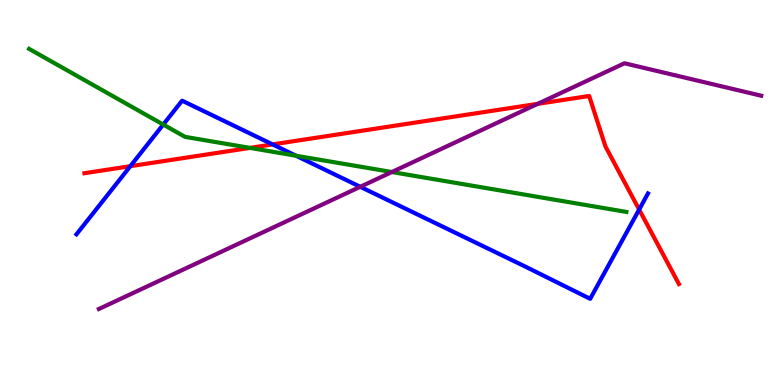[{'lines': ['blue', 'red'], 'intersections': [{'x': 1.68, 'y': 5.68}, {'x': 3.52, 'y': 6.25}, {'x': 8.25, 'y': 4.56}]}, {'lines': ['green', 'red'], 'intersections': [{'x': 3.22, 'y': 6.16}]}, {'lines': ['purple', 'red'], 'intersections': [{'x': 6.94, 'y': 7.3}]}, {'lines': ['blue', 'green'], 'intersections': [{'x': 2.11, 'y': 6.76}, {'x': 3.82, 'y': 5.96}]}, {'lines': ['blue', 'purple'], 'intersections': [{'x': 4.65, 'y': 5.15}]}, {'lines': ['green', 'purple'], 'intersections': [{'x': 5.06, 'y': 5.53}]}]